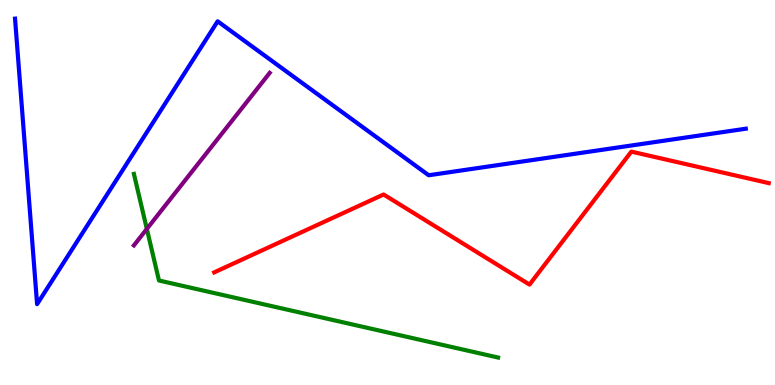[{'lines': ['blue', 'red'], 'intersections': []}, {'lines': ['green', 'red'], 'intersections': []}, {'lines': ['purple', 'red'], 'intersections': []}, {'lines': ['blue', 'green'], 'intersections': []}, {'lines': ['blue', 'purple'], 'intersections': []}, {'lines': ['green', 'purple'], 'intersections': [{'x': 1.89, 'y': 4.05}]}]